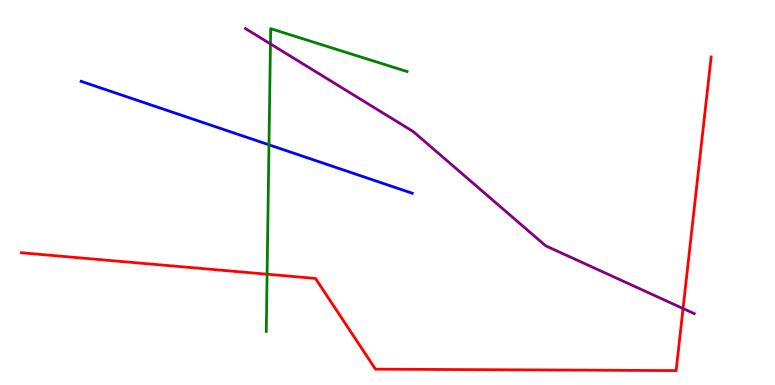[{'lines': ['blue', 'red'], 'intersections': []}, {'lines': ['green', 'red'], 'intersections': [{'x': 3.45, 'y': 2.88}]}, {'lines': ['purple', 'red'], 'intersections': [{'x': 8.81, 'y': 1.99}]}, {'lines': ['blue', 'green'], 'intersections': [{'x': 3.47, 'y': 6.24}]}, {'lines': ['blue', 'purple'], 'intersections': []}, {'lines': ['green', 'purple'], 'intersections': [{'x': 3.49, 'y': 8.86}]}]